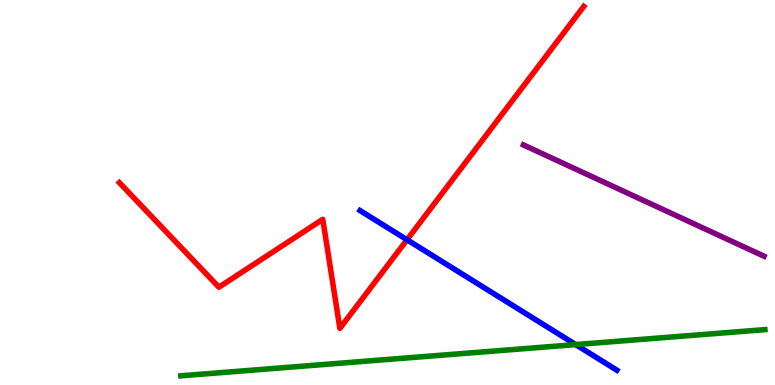[{'lines': ['blue', 'red'], 'intersections': [{'x': 5.25, 'y': 3.77}]}, {'lines': ['green', 'red'], 'intersections': []}, {'lines': ['purple', 'red'], 'intersections': []}, {'lines': ['blue', 'green'], 'intersections': [{'x': 7.43, 'y': 1.05}]}, {'lines': ['blue', 'purple'], 'intersections': []}, {'lines': ['green', 'purple'], 'intersections': []}]